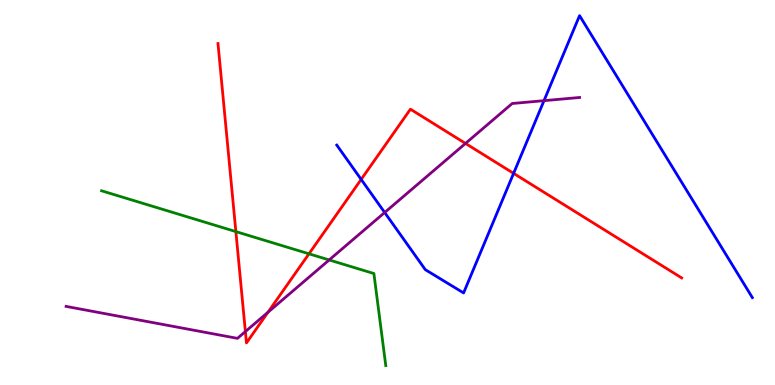[{'lines': ['blue', 'red'], 'intersections': [{'x': 4.66, 'y': 5.34}, {'x': 6.63, 'y': 5.5}]}, {'lines': ['green', 'red'], 'intersections': [{'x': 3.04, 'y': 3.98}, {'x': 3.99, 'y': 3.41}]}, {'lines': ['purple', 'red'], 'intersections': [{'x': 3.17, 'y': 1.39}, {'x': 3.46, 'y': 1.89}, {'x': 6.01, 'y': 6.27}]}, {'lines': ['blue', 'green'], 'intersections': []}, {'lines': ['blue', 'purple'], 'intersections': [{'x': 4.96, 'y': 4.48}, {'x': 7.02, 'y': 7.39}]}, {'lines': ['green', 'purple'], 'intersections': [{'x': 4.25, 'y': 3.25}]}]